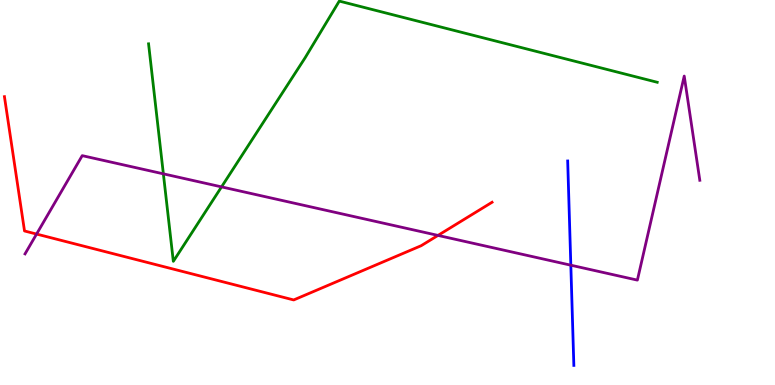[{'lines': ['blue', 'red'], 'intersections': []}, {'lines': ['green', 'red'], 'intersections': []}, {'lines': ['purple', 'red'], 'intersections': [{'x': 0.472, 'y': 3.92}, {'x': 5.65, 'y': 3.89}]}, {'lines': ['blue', 'green'], 'intersections': []}, {'lines': ['blue', 'purple'], 'intersections': [{'x': 7.37, 'y': 3.11}]}, {'lines': ['green', 'purple'], 'intersections': [{'x': 2.11, 'y': 5.48}, {'x': 2.86, 'y': 5.15}]}]